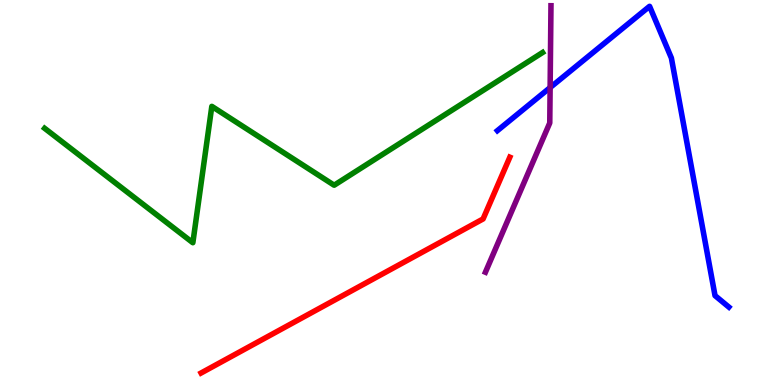[{'lines': ['blue', 'red'], 'intersections': []}, {'lines': ['green', 'red'], 'intersections': []}, {'lines': ['purple', 'red'], 'intersections': []}, {'lines': ['blue', 'green'], 'intersections': []}, {'lines': ['blue', 'purple'], 'intersections': [{'x': 7.1, 'y': 7.73}]}, {'lines': ['green', 'purple'], 'intersections': []}]